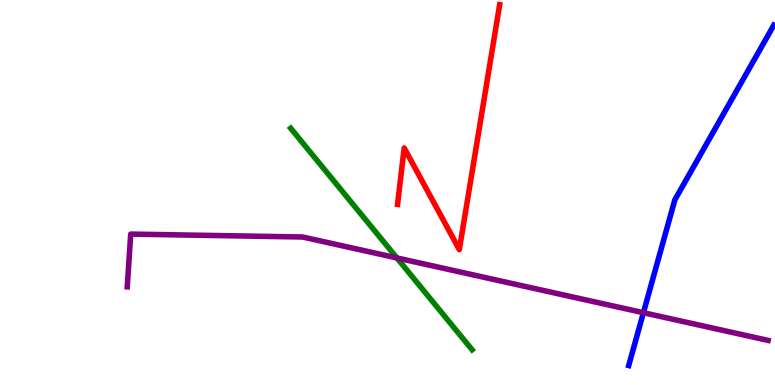[{'lines': ['blue', 'red'], 'intersections': []}, {'lines': ['green', 'red'], 'intersections': []}, {'lines': ['purple', 'red'], 'intersections': []}, {'lines': ['blue', 'green'], 'intersections': []}, {'lines': ['blue', 'purple'], 'intersections': [{'x': 8.3, 'y': 1.88}]}, {'lines': ['green', 'purple'], 'intersections': [{'x': 5.12, 'y': 3.3}]}]